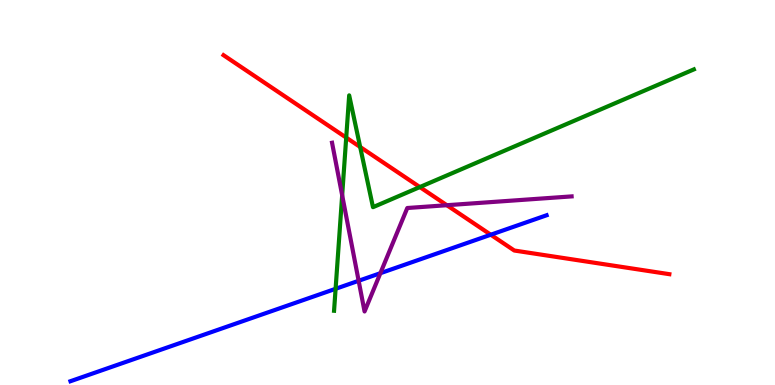[{'lines': ['blue', 'red'], 'intersections': [{'x': 6.33, 'y': 3.9}]}, {'lines': ['green', 'red'], 'intersections': [{'x': 4.47, 'y': 6.43}, {'x': 4.65, 'y': 6.18}, {'x': 5.42, 'y': 5.14}]}, {'lines': ['purple', 'red'], 'intersections': [{'x': 5.77, 'y': 4.67}]}, {'lines': ['blue', 'green'], 'intersections': [{'x': 4.33, 'y': 2.5}]}, {'lines': ['blue', 'purple'], 'intersections': [{'x': 4.63, 'y': 2.71}, {'x': 4.91, 'y': 2.9}]}, {'lines': ['green', 'purple'], 'intersections': [{'x': 4.42, 'y': 4.93}]}]